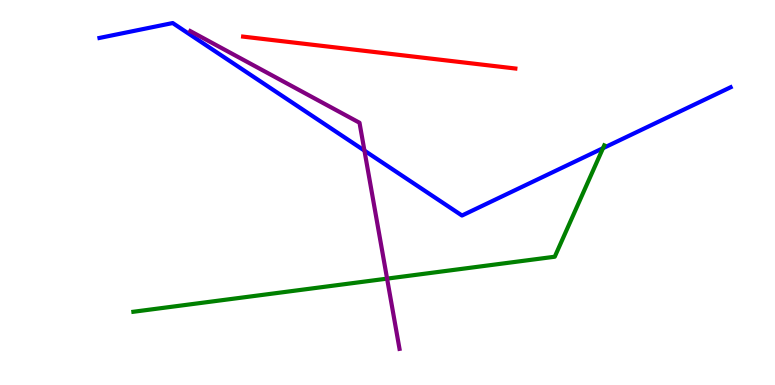[{'lines': ['blue', 'red'], 'intersections': []}, {'lines': ['green', 'red'], 'intersections': []}, {'lines': ['purple', 'red'], 'intersections': []}, {'lines': ['blue', 'green'], 'intersections': [{'x': 7.78, 'y': 6.15}]}, {'lines': ['blue', 'purple'], 'intersections': [{'x': 4.7, 'y': 6.09}]}, {'lines': ['green', 'purple'], 'intersections': [{'x': 4.99, 'y': 2.76}]}]